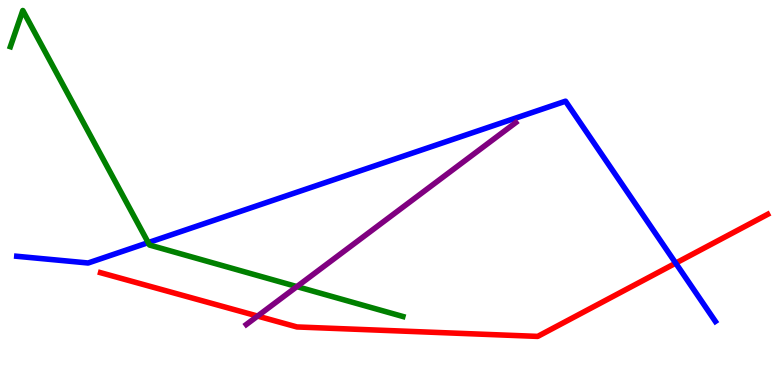[{'lines': ['blue', 'red'], 'intersections': [{'x': 8.72, 'y': 3.17}]}, {'lines': ['green', 'red'], 'intersections': []}, {'lines': ['purple', 'red'], 'intersections': [{'x': 3.32, 'y': 1.79}]}, {'lines': ['blue', 'green'], 'intersections': [{'x': 1.91, 'y': 3.7}]}, {'lines': ['blue', 'purple'], 'intersections': []}, {'lines': ['green', 'purple'], 'intersections': [{'x': 3.83, 'y': 2.56}]}]